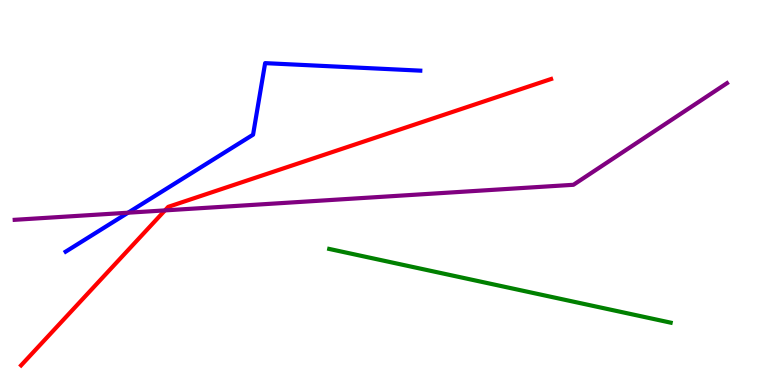[{'lines': ['blue', 'red'], 'intersections': []}, {'lines': ['green', 'red'], 'intersections': []}, {'lines': ['purple', 'red'], 'intersections': [{'x': 2.13, 'y': 4.54}]}, {'lines': ['blue', 'green'], 'intersections': []}, {'lines': ['blue', 'purple'], 'intersections': [{'x': 1.65, 'y': 4.48}]}, {'lines': ['green', 'purple'], 'intersections': []}]